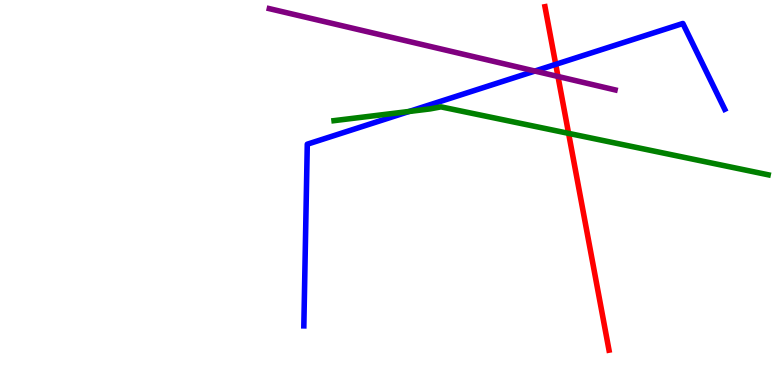[{'lines': ['blue', 'red'], 'intersections': [{'x': 7.17, 'y': 8.33}]}, {'lines': ['green', 'red'], 'intersections': [{'x': 7.34, 'y': 6.54}]}, {'lines': ['purple', 'red'], 'intersections': [{'x': 7.2, 'y': 8.01}]}, {'lines': ['blue', 'green'], 'intersections': [{'x': 5.28, 'y': 7.1}]}, {'lines': ['blue', 'purple'], 'intersections': [{'x': 6.9, 'y': 8.15}]}, {'lines': ['green', 'purple'], 'intersections': []}]